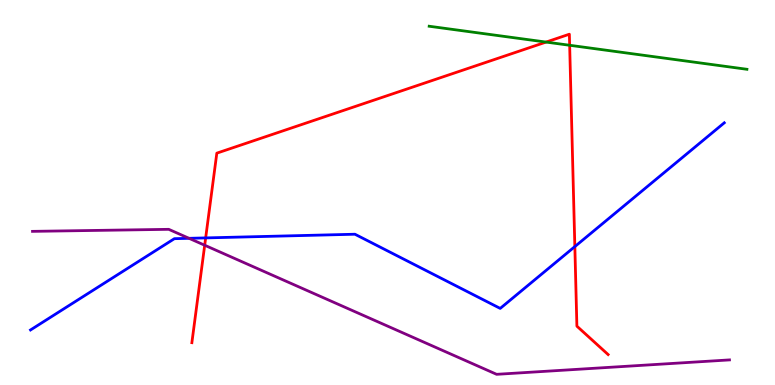[{'lines': ['blue', 'red'], 'intersections': [{'x': 2.65, 'y': 3.82}, {'x': 7.42, 'y': 3.6}]}, {'lines': ['green', 'red'], 'intersections': [{'x': 7.05, 'y': 8.91}, {'x': 7.35, 'y': 8.82}]}, {'lines': ['purple', 'red'], 'intersections': [{'x': 2.64, 'y': 3.63}]}, {'lines': ['blue', 'green'], 'intersections': []}, {'lines': ['blue', 'purple'], 'intersections': [{'x': 2.44, 'y': 3.81}]}, {'lines': ['green', 'purple'], 'intersections': []}]